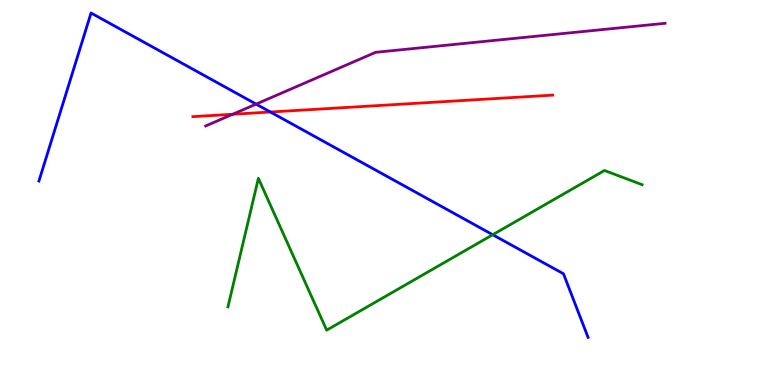[{'lines': ['blue', 'red'], 'intersections': [{'x': 3.49, 'y': 7.09}]}, {'lines': ['green', 'red'], 'intersections': []}, {'lines': ['purple', 'red'], 'intersections': [{'x': 3.0, 'y': 7.03}]}, {'lines': ['blue', 'green'], 'intersections': [{'x': 6.36, 'y': 3.9}]}, {'lines': ['blue', 'purple'], 'intersections': [{'x': 3.3, 'y': 7.3}]}, {'lines': ['green', 'purple'], 'intersections': []}]